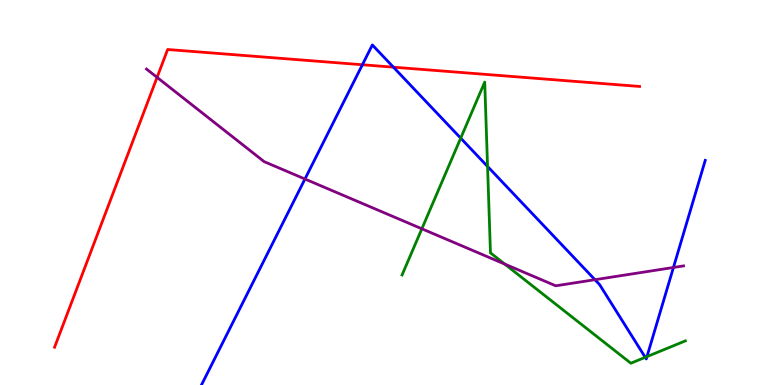[{'lines': ['blue', 'red'], 'intersections': [{'x': 4.68, 'y': 8.32}, {'x': 5.08, 'y': 8.26}]}, {'lines': ['green', 'red'], 'intersections': []}, {'lines': ['purple', 'red'], 'intersections': [{'x': 2.03, 'y': 7.99}]}, {'lines': ['blue', 'green'], 'intersections': [{'x': 5.94, 'y': 6.41}, {'x': 6.29, 'y': 5.68}, {'x': 8.33, 'y': 0.719}, {'x': 8.35, 'y': 0.737}]}, {'lines': ['blue', 'purple'], 'intersections': [{'x': 3.93, 'y': 5.35}, {'x': 7.68, 'y': 2.74}, {'x': 8.69, 'y': 3.05}]}, {'lines': ['green', 'purple'], 'intersections': [{'x': 5.44, 'y': 4.06}, {'x': 6.51, 'y': 3.14}]}]